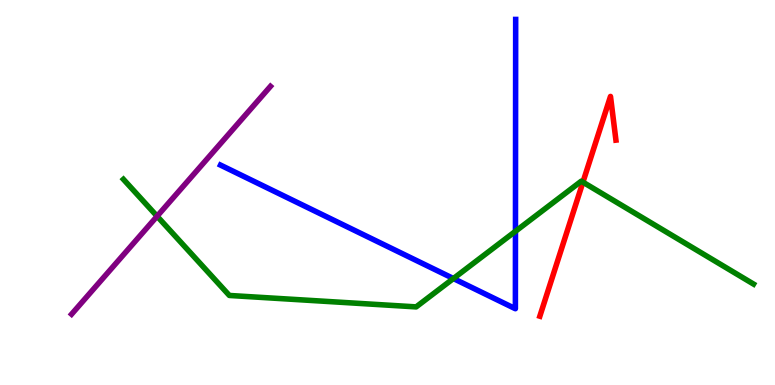[{'lines': ['blue', 'red'], 'intersections': []}, {'lines': ['green', 'red'], 'intersections': [{'x': 7.52, 'y': 5.27}]}, {'lines': ['purple', 'red'], 'intersections': []}, {'lines': ['blue', 'green'], 'intersections': [{'x': 5.85, 'y': 2.77}, {'x': 6.65, 'y': 3.99}]}, {'lines': ['blue', 'purple'], 'intersections': []}, {'lines': ['green', 'purple'], 'intersections': [{'x': 2.03, 'y': 4.38}]}]